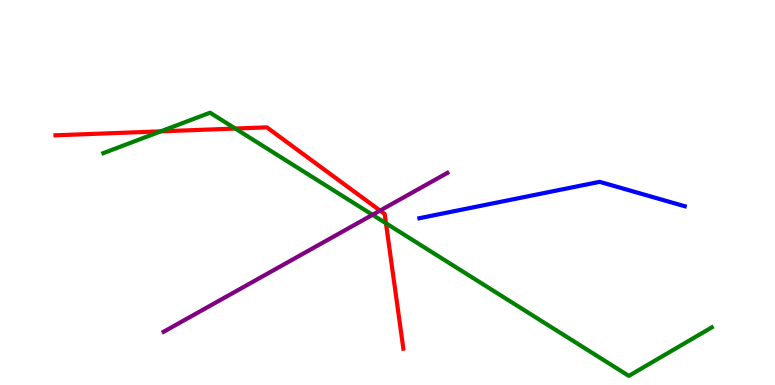[{'lines': ['blue', 'red'], 'intersections': []}, {'lines': ['green', 'red'], 'intersections': [{'x': 2.08, 'y': 6.59}, {'x': 3.04, 'y': 6.66}, {'x': 4.98, 'y': 4.2}]}, {'lines': ['purple', 'red'], 'intersections': [{'x': 4.9, 'y': 4.53}]}, {'lines': ['blue', 'green'], 'intersections': []}, {'lines': ['blue', 'purple'], 'intersections': []}, {'lines': ['green', 'purple'], 'intersections': [{'x': 4.81, 'y': 4.42}]}]